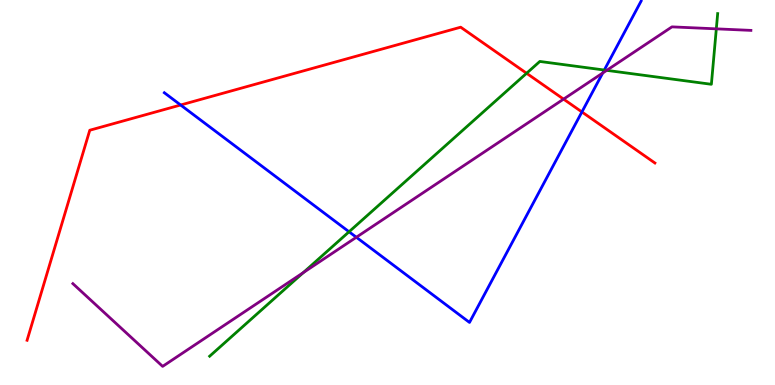[{'lines': ['blue', 'red'], 'intersections': [{'x': 2.33, 'y': 7.27}, {'x': 7.51, 'y': 7.09}]}, {'lines': ['green', 'red'], 'intersections': [{'x': 6.79, 'y': 8.1}]}, {'lines': ['purple', 'red'], 'intersections': [{'x': 7.27, 'y': 7.43}]}, {'lines': ['blue', 'green'], 'intersections': [{'x': 4.5, 'y': 3.98}, {'x': 7.8, 'y': 8.18}]}, {'lines': ['blue', 'purple'], 'intersections': [{'x': 4.6, 'y': 3.84}, {'x': 7.78, 'y': 8.1}]}, {'lines': ['green', 'purple'], 'intersections': [{'x': 3.91, 'y': 2.92}, {'x': 7.83, 'y': 8.17}, {'x': 9.24, 'y': 9.25}]}]